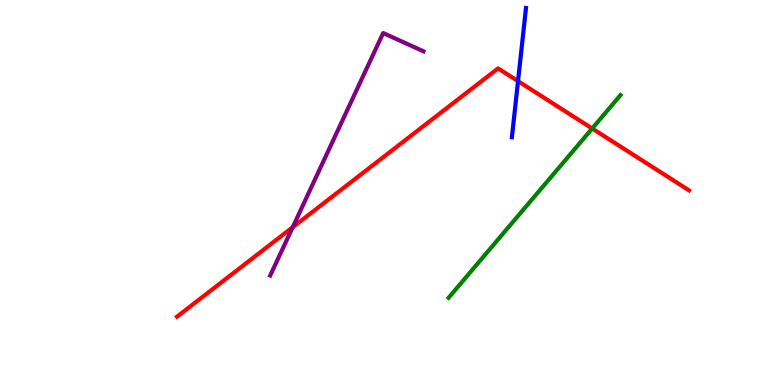[{'lines': ['blue', 'red'], 'intersections': [{'x': 6.68, 'y': 7.89}]}, {'lines': ['green', 'red'], 'intersections': [{'x': 7.64, 'y': 6.66}]}, {'lines': ['purple', 'red'], 'intersections': [{'x': 3.78, 'y': 4.1}]}, {'lines': ['blue', 'green'], 'intersections': []}, {'lines': ['blue', 'purple'], 'intersections': []}, {'lines': ['green', 'purple'], 'intersections': []}]